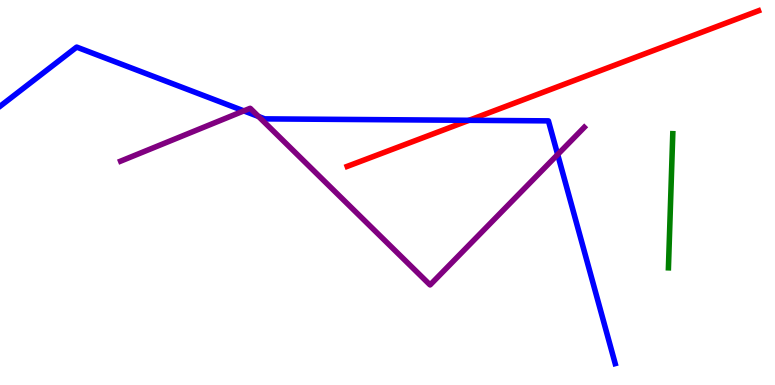[{'lines': ['blue', 'red'], 'intersections': [{'x': 6.05, 'y': 6.88}]}, {'lines': ['green', 'red'], 'intersections': []}, {'lines': ['purple', 'red'], 'intersections': []}, {'lines': ['blue', 'green'], 'intersections': []}, {'lines': ['blue', 'purple'], 'intersections': [{'x': 3.15, 'y': 7.12}, {'x': 3.34, 'y': 6.97}, {'x': 7.2, 'y': 5.99}]}, {'lines': ['green', 'purple'], 'intersections': []}]